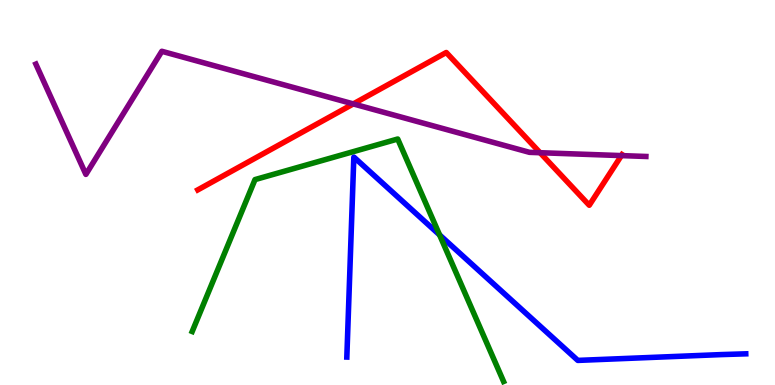[{'lines': ['blue', 'red'], 'intersections': []}, {'lines': ['green', 'red'], 'intersections': []}, {'lines': ['purple', 'red'], 'intersections': [{'x': 4.56, 'y': 7.3}, {'x': 6.97, 'y': 6.03}, {'x': 8.02, 'y': 5.96}]}, {'lines': ['blue', 'green'], 'intersections': [{'x': 5.67, 'y': 3.9}]}, {'lines': ['blue', 'purple'], 'intersections': []}, {'lines': ['green', 'purple'], 'intersections': []}]